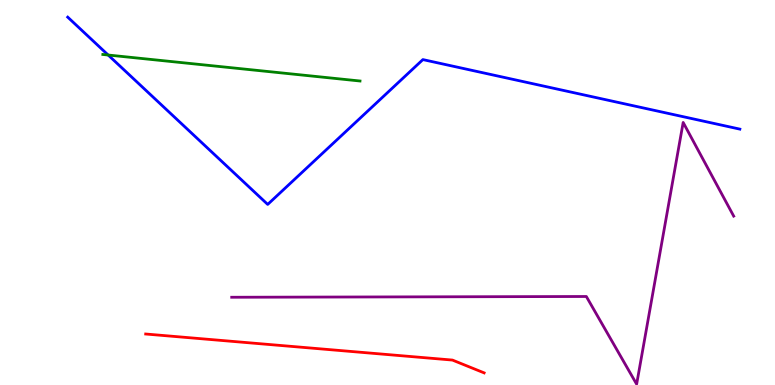[{'lines': ['blue', 'red'], 'intersections': []}, {'lines': ['green', 'red'], 'intersections': []}, {'lines': ['purple', 'red'], 'intersections': []}, {'lines': ['blue', 'green'], 'intersections': [{'x': 1.4, 'y': 8.57}]}, {'lines': ['blue', 'purple'], 'intersections': []}, {'lines': ['green', 'purple'], 'intersections': []}]